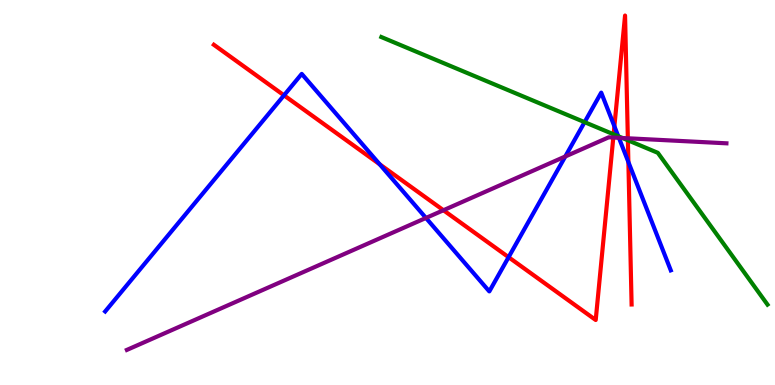[{'lines': ['blue', 'red'], 'intersections': [{'x': 3.66, 'y': 7.52}, {'x': 4.9, 'y': 5.73}, {'x': 6.56, 'y': 3.32}, {'x': 7.93, 'y': 6.72}, {'x': 8.11, 'y': 5.79}]}, {'lines': ['green', 'red'], 'intersections': [{'x': 7.92, 'y': 6.51}, {'x': 8.1, 'y': 6.36}]}, {'lines': ['purple', 'red'], 'intersections': [{'x': 5.72, 'y': 4.54}, {'x': 7.91, 'y': 6.43}, {'x': 8.1, 'y': 6.41}]}, {'lines': ['blue', 'green'], 'intersections': [{'x': 7.54, 'y': 6.83}, {'x': 7.98, 'y': 6.46}]}, {'lines': ['blue', 'purple'], 'intersections': [{'x': 5.5, 'y': 4.34}, {'x': 7.29, 'y': 5.94}, {'x': 7.99, 'y': 6.42}]}, {'lines': ['green', 'purple'], 'intersections': [{'x': 8.03, 'y': 6.42}]}]